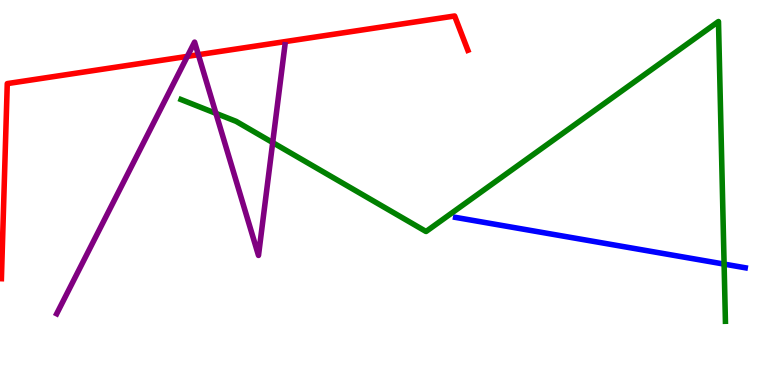[{'lines': ['blue', 'red'], 'intersections': []}, {'lines': ['green', 'red'], 'intersections': []}, {'lines': ['purple', 'red'], 'intersections': [{'x': 2.42, 'y': 8.54}, {'x': 2.56, 'y': 8.58}]}, {'lines': ['blue', 'green'], 'intersections': [{'x': 9.34, 'y': 3.14}]}, {'lines': ['blue', 'purple'], 'intersections': []}, {'lines': ['green', 'purple'], 'intersections': [{'x': 2.79, 'y': 7.06}, {'x': 3.52, 'y': 6.3}]}]